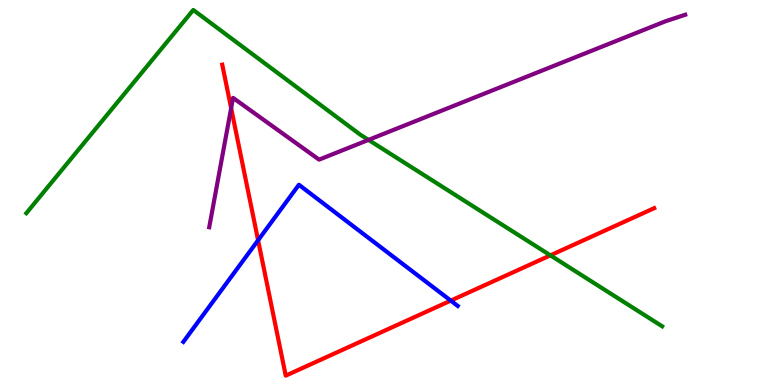[{'lines': ['blue', 'red'], 'intersections': [{'x': 3.33, 'y': 3.76}, {'x': 5.82, 'y': 2.19}]}, {'lines': ['green', 'red'], 'intersections': [{'x': 7.1, 'y': 3.37}]}, {'lines': ['purple', 'red'], 'intersections': [{'x': 2.98, 'y': 7.19}]}, {'lines': ['blue', 'green'], 'intersections': []}, {'lines': ['blue', 'purple'], 'intersections': []}, {'lines': ['green', 'purple'], 'intersections': [{'x': 4.75, 'y': 6.37}]}]